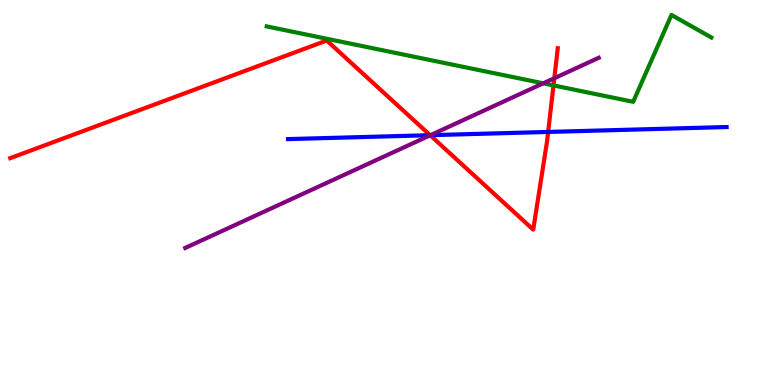[{'lines': ['blue', 'red'], 'intersections': [{'x': 5.55, 'y': 6.49}, {'x': 7.07, 'y': 6.57}]}, {'lines': ['green', 'red'], 'intersections': [{'x': 7.14, 'y': 7.78}]}, {'lines': ['purple', 'red'], 'intersections': [{'x': 5.55, 'y': 6.49}, {'x': 7.15, 'y': 7.97}]}, {'lines': ['blue', 'green'], 'intersections': []}, {'lines': ['blue', 'purple'], 'intersections': [{'x': 5.55, 'y': 6.49}]}, {'lines': ['green', 'purple'], 'intersections': [{'x': 7.01, 'y': 7.84}]}]